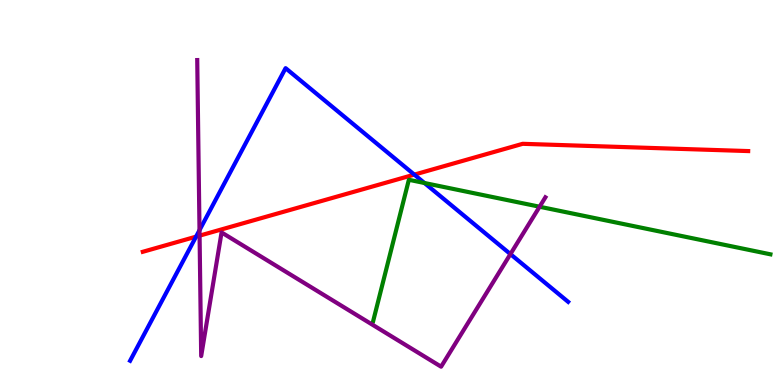[{'lines': ['blue', 'red'], 'intersections': [{'x': 2.53, 'y': 3.85}, {'x': 5.35, 'y': 5.46}]}, {'lines': ['green', 'red'], 'intersections': []}, {'lines': ['purple', 'red'], 'intersections': [{'x': 2.58, 'y': 3.88}]}, {'lines': ['blue', 'green'], 'intersections': [{'x': 5.48, 'y': 5.25}]}, {'lines': ['blue', 'purple'], 'intersections': [{'x': 2.57, 'y': 4.02}, {'x': 6.59, 'y': 3.4}]}, {'lines': ['green', 'purple'], 'intersections': [{'x': 6.96, 'y': 4.63}]}]